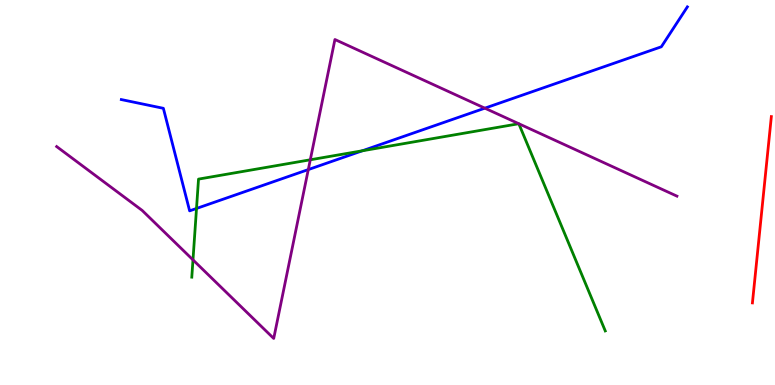[{'lines': ['blue', 'red'], 'intersections': []}, {'lines': ['green', 'red'], 'intersections': []}, {'lines': ['purple', 'red'], 'intersections': []}, {'lines': ['blue', 'green'], 'intersections': [{'x': 2.54, 'y': 4.59}, {'x': 4.68, 'y': 6.08}]}, {'lines': ['blue', 'purple'], 'intersections': [{'x': 3.98, 'y': 5.6}, {'x': 6.26, 'y': 7.19}]}, {'lines': ['green', 'purple'], 'intersections': [{'x': 2.49, 'y': 3.25}, {'x': 4.0, 'y': 5.85}]}]